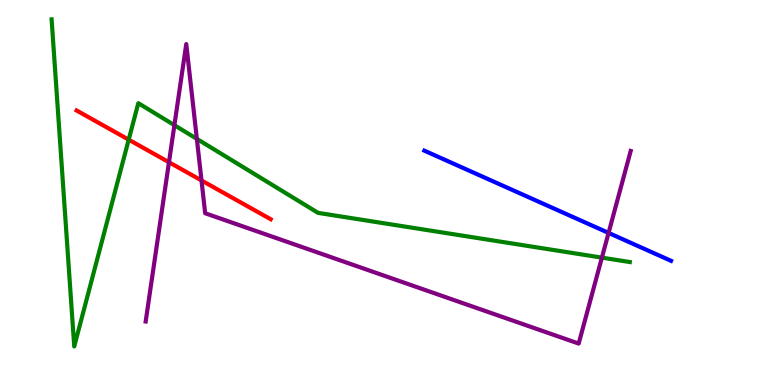[{'lines': ['blue', 'red'], 'intersections': []}, {'lines': ['green', 'red'], 'intersections': [{'x': 1.66, 'y': 6.37}]}, {'lines': ['purple', 'red'], 'intersections': [{'x': 2.18, 'y': 5.79}, {'x': 2.6, 'y': 5.31}]}, {'lines': ['blue', 'green'], 'intersections': []}, {'lines': ['blue', 'purple'], 'intersections': [{'x': 7.85, 'y': 3.95}]}, {'lines': ['green', 'purple'], 'intersections': [{'x': 2.25, 'y': 6.75}, {'x': 2.54, 'y': 6.39}, {'x': 7.77, 'y': 3.31}]}]